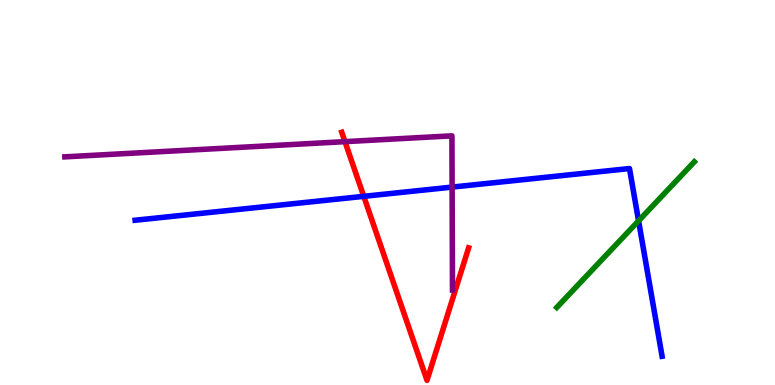[{'lines': ['blue', 'red'], 'intersections': [{'x': 4.69, 'y': 4.9}]}, {'lines': ['green', 'red'], 'intersections': []}, {'lines': ['purple', 'red'], 'intersections': [{'x': 4.45, 'y': 6.32}]}, {'lines': ['blue', 'green'], 'intersections': [{'x': 8.24, 'y': 4.26}]}, {'lines': ['blue', 'purple'], 'intersections': [{'x': 5.83, 'y': 5.14}]}, {'lines': ['green', 'purple'], 'intersections': []}]